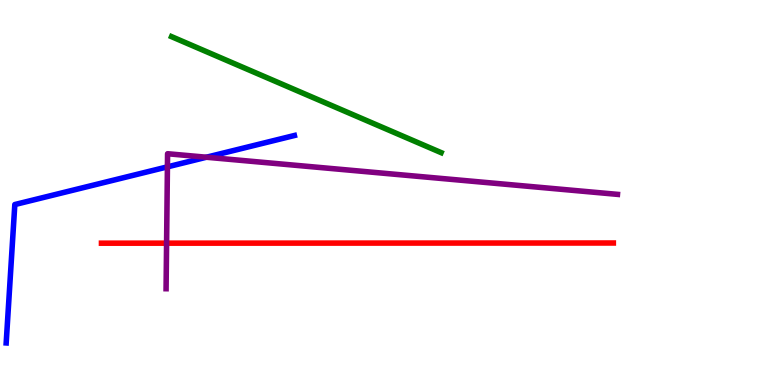[{'lines': ['blue', 'red'], 'intersections': []}, {'lines': ['green', 'red'], 'intersections': []}, {'lines': ['purple', 'red'], 'intersections': [{'x': 2.15, 'y': 3.68}]}, {'lines': ['blue', 'green'], 'intersections': []}, {'lines': ['blue', 'purple'], 'intersections': [{'x': 2.16, 'y': 5.67}, {'x': 2.66, 'y': 5.92}]}, {'lines': ['green', 'purple'], 'intersections': []}]